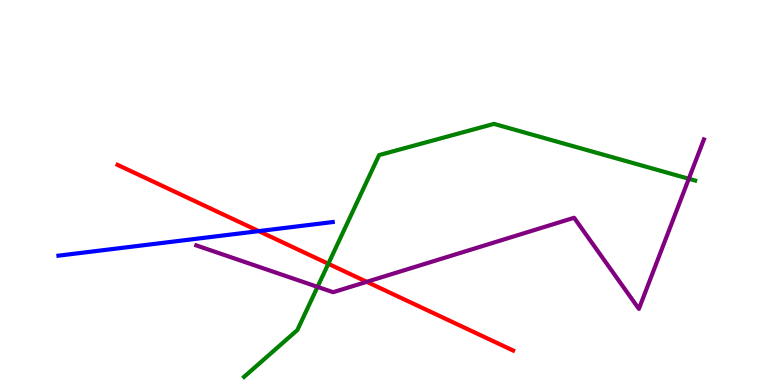[{'lines': ['blue', 'red'], 'intersections': [{'x': 3.34, 'y': 4.0}]}, {'lines': ['green', 'red'], 'intersections': [{'x': 4.24, 'y': 3.15}]}, {'lines': ['purple', 'red'], 'intersections': [{'x': 4.73, 'y': 2.68}]}, {'lines': ['blue', 'green'], 'intersections': []}, {'lines': ['blue', 'purple'], 'intersections': []}, {'lines': ['green', 'purple'], 'intersections': [{'x': 4.1, 'y': 2.55}, {'x': 8.89, 'y': 5.36}]}]